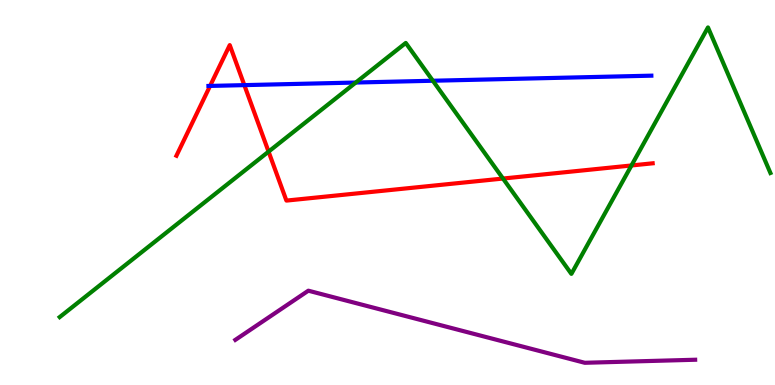[{'lines': ['blue', 'red'], 'intersections': [{'x': 2.71, 'y': 7.77}, {'x': 3.15, 'y': 7.79}]}, {'lines': ['green', 'red'], 'intersections': [{'x': 3.47, 'y': 6.06}, {'x': 6.49, 'y': 5.36}, {'x': 8.15, 'y': 5.7}]}, {'lines': ['purple', 'red'], 'intersections': []}, {'lines': ['blue', 'green'], 'intersections': [{'x': 4.59, 'y': 7.86}, {'x': 5.59, 'y': 7.9}]}, {'lines': ['blue', 'purple'], 'intersections': []}, {'lines': ['green', 'purple'], 'intersections': []}]